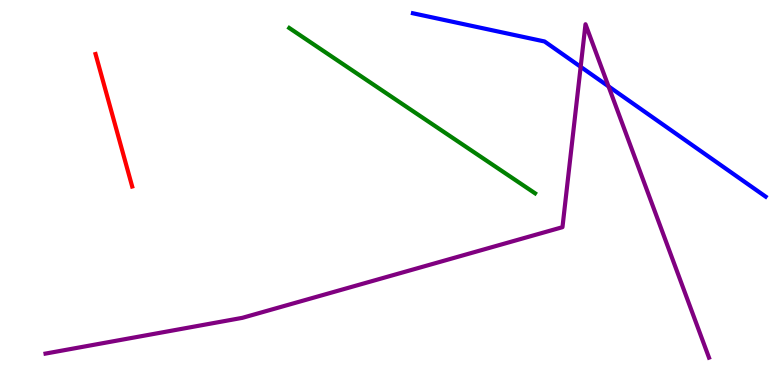[{'lines': ['blue', 'red'], 'intersections': []}, {'lines': ['green', 'red'], 'intersections': []}, {'lines': ['purple', 'red'], 'intersections': []}, {'lines': ['blue', 'green'], 'intersections': []}, {'lines': ['blue', 'purple'], 'intersections': [{'x': 7.49, 'y': 8.26}, {'x': 7.85, 'y': 7.76}]}, {'lines': ['green', 'purple'], 'intersections': []}]